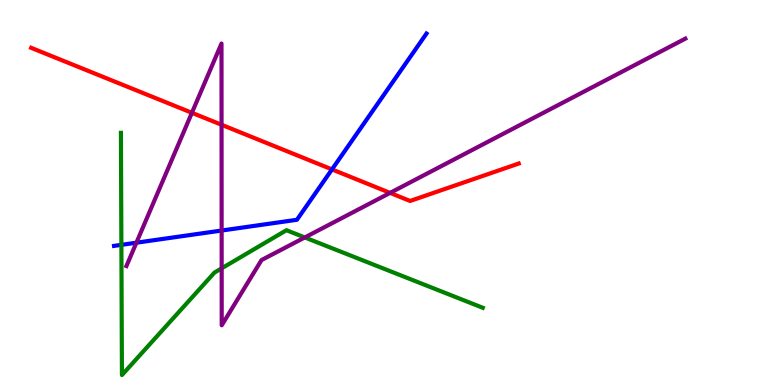[{'lines': ['blue', 'red'], 'intersections': [{'x': 4.28, 'y': 5.6}]}, {'lines': ['green', 'red'], 'intersections': []}, {'lines': ['purple', 'red'], 'intersections': [{'x': 2.48, 'y': 7.07}, {'x': 2.86, 'y': 6.76}, {'x': 5.03, 'y': 4.99}]}, {'lines': ['blue', 'green'], 'intersections': [{'x': 1.57, 'y': 3.64}]}, {'lines': ['blue', 'purple'], 'intersections': [{'x': 1.76, 'y': 3.7}, {'x': 2.86, 'y': 4.01}]}, {'lines': ['green', 'purple'], 'intersections': [{'x': 2.86, 'y': 3.03}, {'x': 3.93, 'y': 3.83}]}]